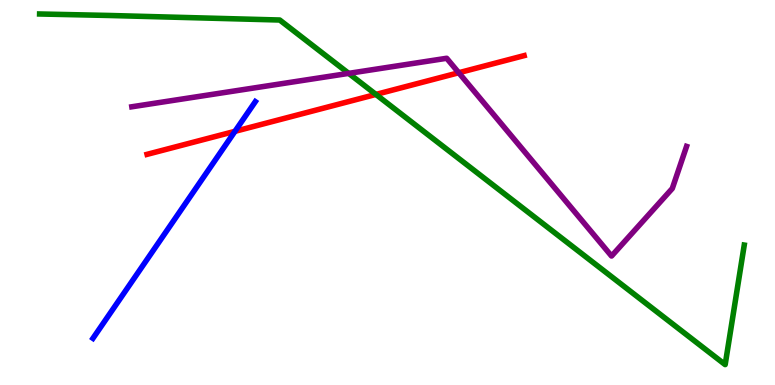[{'lines': ['blue', 'red'], 'intersections': [{'x': 3.03, 'y': 6.59}]}, {'lines': ['green', 'red'], 'intersections': [{'x': 4.85, 'y': 7.55}]}, {'lines': ['purple', 'red'], 'intersections': [{'x': 5.92, 'y': 8.11}]}, {'lines': ['blue', 'green'], 'intersections': []}, {'lines': ['blue', 'purple'], 'intersections': []}, {'lines': ['green', 'purple'], 'intersections': [{'x': 4.5, 'y': 8.09}]}]